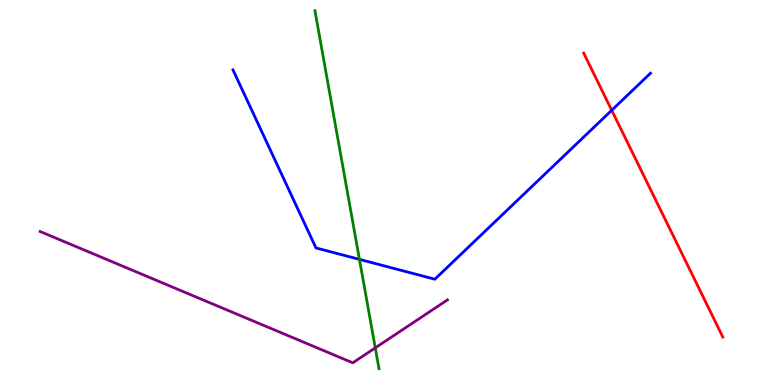[{'lines': ['blue', 'red'], 'intersections': [{'x': 7.89, 'y': 7.14}]}, {'lines': ['green', 'red'], 'intersections': []}, {'lines': ['purple', 'red'], 'intersections': []}, {'lines': ['blue', 'green'], 'intersections': [{'x': 4.64, 'y': 3.26}]}, {'lines': ['blue', 'purple'], 'intersections': []}, {'lines': ['green', 'purple'], 'intersections': [{'x': 4.84, 'y': 0.965}]}]